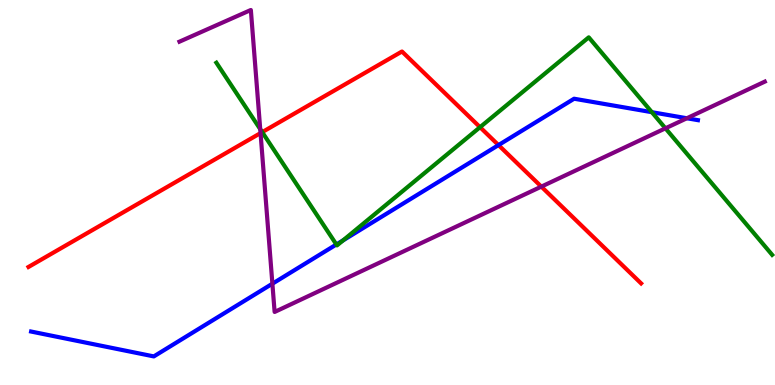[{'lines': ['blue', 'red'], 'intersections': [{'x': 6.43, 'y': 6.23}]}, {'lines': ['green', 'red'], 'intersections': [{'x': 3.38, 'y': 6.57}, {'x': 6.19, 'y': 6.7}]}, {'lines': ['purple', 'red'], 'intersections': [{'x': 3.36, 'y': 6.54}, {'x': 6.98, 'y': 5.15}]}, {'lines': ['blue', 'green'], 'intersections': [{'x': 4.34, 'y': 3.65}, {'x': 4.43, 'y': 3.76}, {'x': 8.41, 'y': 7.09}]}, {'lines': ['blue', 'purple'], 'intersections': [{'x': 3.51, 'y': 2.63}, {'x': 8.86, 'y': 6.93}]}, {'lines': ['green', 'purple'], 'intersections': [{'x': 3.36, 'y': 6.65}, {'x': 8.59, 'y': 6.67}]}]